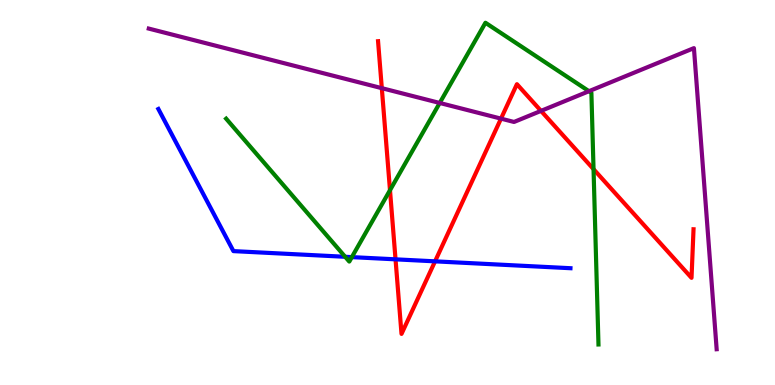[{'lines': ['blue', 'red'], 'intersections': [{'x': 5.1, 'y': 3.26}, {'x': 5.61, 'y': 3.21}]}, {'lines': ['green', 'red'], 'intersections': [{'x': 5.03, 'y': 5.06}, {'x': 7.66, 'y': 5.61}]}, {'lines': ['purple', 'red'], 'intersections': [{'x': 4.93, 'y': 7.71}, {'x': 6.46, 'y': 6.92}, {'x': 6.98, 'y': 7.12}]}, {'lines': ['blue', 'green'], 'intersections': [{'x': 4.45, 'y': 3.33}, {'x': 4.54, 'y': 3.32}]}, {'lines': ['blue', 'purple'], 'intersections': []}, {'lines': ['green', 'purple'], 'intersections': [{'x': 5.67, 'y': 7.33}, {'x': 7.6, 'y': 7.63}]}]